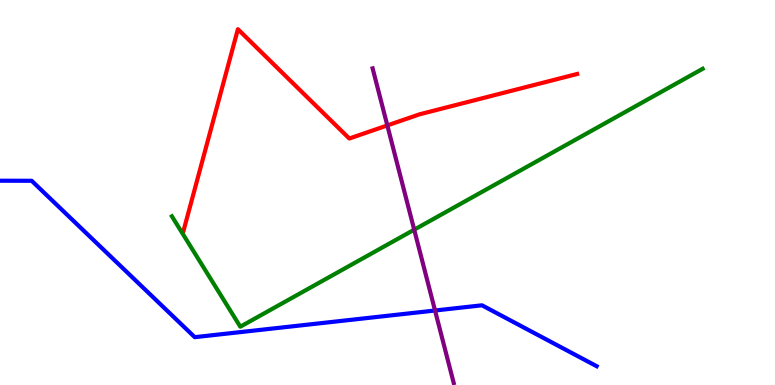[{'lines': ['blue', 'red'], 'intersections': []}, {'lines': ['green', 'red'], 'intersections': []}, {'lines': ['purple', 'red'], 'intersections': [{'x': 5.0, 'y': 6.74}]}, {'lines': ['blue', 'green'], 'intersections': []}, {'lines': ['blue', 'purple'], 'intersections': [{'x': 5.61, 'y': 1.93}]}, {'lines': ['green', 'purple'], 'intersections': [{'x': 5.34, 'y': 4.03}]}]